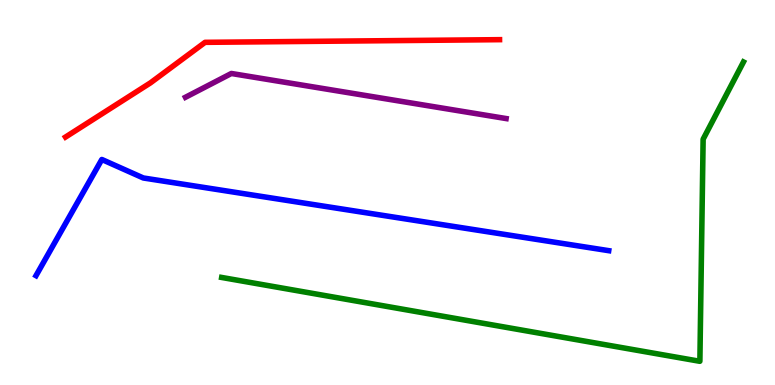[{'lines': ['blue', 'red'], 'intersections': []}, {'lines': ['green', 'red'], 'intersections': []}, {'lines': ['purple', 'red'], 'intersections': []}, {'lines': ['blue', 'green'], 'intersections': []}, {'lines': ['blue', 'purple'], 'intersections': []}, {'lines': ['green', 'purple'], 'intersections': []}]